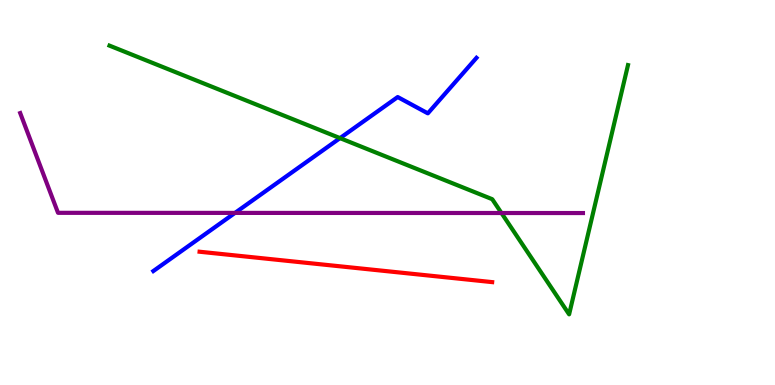[{'lines': ['blue', 'red'], 'intersections': []}, {'lines': ['green', 'red'], 'intersections': []}, {'lines': ['purple', 'red'], 'intersections': []}, {'lines': ['blue', 'green'], 'intersections': [{'x': 4.39, 'y': 6.41}]}, {'lines': ['blue', 'purple'], 'intersections': [{'x': 3.03, 'y': 4.47}]}, {'lines': ['green', 'purple'], 'intersections': [{'x': 6.47, 'y': 4.47}]}]